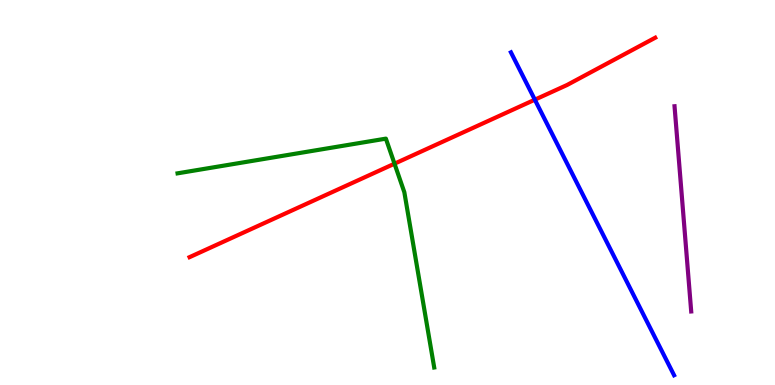[{'lines': ['blue', 'red'], 'intersections': [{'x': 6.9, 'y': 7.41}]}, {'lines': ['green', 'red'], 'intersections': [{'x': 5.09, 'y': 5.75}]}, {'lines': ['purple', 'red'], 'intersections': []}, {'lines': ['blue', 'green'], 'intersections': []}, {'lines': ['blue', 'purple'], 'intersections': []}, {'lines': ['green', 'purple'], 'intersections': []}]